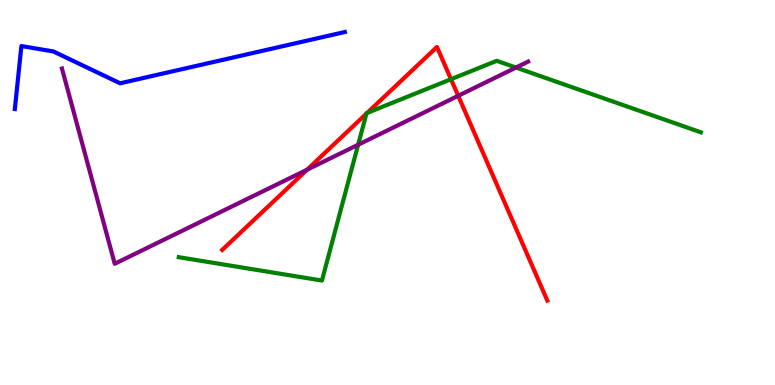[{'lines': ['blue', 'red'], 'intersections': []}, {'lines': ['green', 'red'], 'intersections': [{'x': 4.73, 'y': 7.05}, {'x': 4.74, 'y': 7.07}, {'x': 5.82, 'y': 7.94}]}, {'lines': ['purple', 'red'], 'intersections': [{'x': 3.96, 'y': 5.59}, {'x': 5.91, 'y': 7.51}]}, {'lines': ['blue', 'green'], 'intersections': []}, {'lines': ['blue', 'purple'], 'intersections': []}, {'lines': ['green', 'purple'], 'intersections': [{'x': 4.62, 'y': 6.24}, {'x': 6.66, 'y': 8.25}]}]